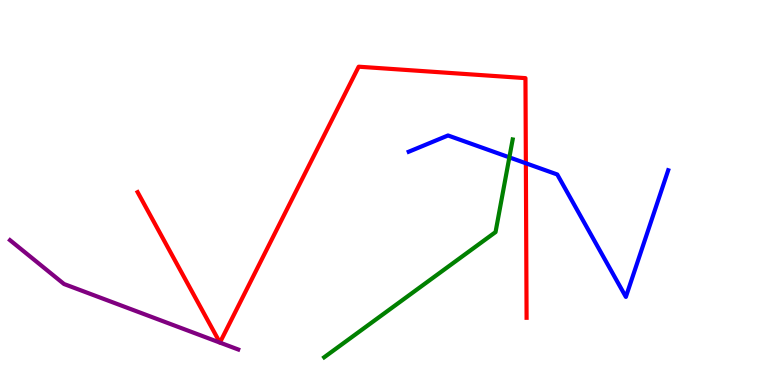[{'lines': ['blue', 'red'], 'intersections': [{'x': 6.79, 'y': 5.76}]}, {'lines': ['green', 'red'], 'intersections': []}, {'lines': ['purple', 'red'], 'intersections': []}, {'lines': ['blue', 'green'], 'intersections': [{'x': 6.57, 'y': 5.91}]}, {'lines': ['blue', 'purple'], 'intersections': []}, {'lines': ['green', 'purple'], 'intersections': []}]